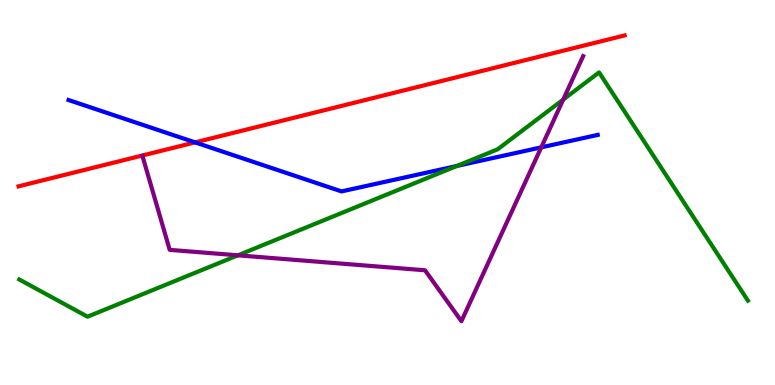[{'lines': ['blue', 'red'], 'intersections': [{'x': 2.52, 'y': 6.3}]}, {'lines': ['green', 'red'], 'intersections': []}, {'lines': ['purple', 'red'], 'intersections': []}, {'lines': ['blue', 'green'], 'intersections': [{'x': 5.89, 'y': 5.69}]}, {'lines': ['blue', 'purple'], 'intersections': [{'x': 6.98, 'y': 6.17}]}, {'lines': ['green', 'purple'], 'intersections': [{'x': 3.07, 'y': 3.37}, {'x': 7.27, 'y': 7.41}]}]